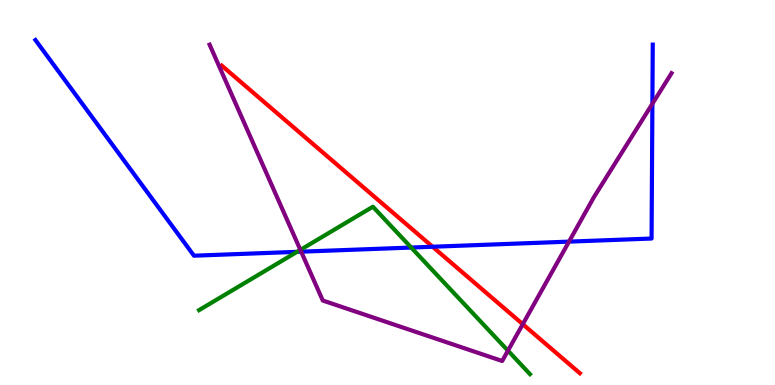[{'lines': ['blue', 'red'], 'intersections': [{'x': 5.58, 'y': 3.59}]}, {'lines': ['green', 'red'], 'intersections': []}, {'lines': ['purple', 'red'], 'intersections': [{'x': 6.75, 'y': 1.58}]}, {'lines': ['blue', 'green'], 'intersections': [{'x': 3.83, 'y': 3.46}, {'x': 5.31, 'y': 3.57}]}, {'lines': ['blue', 'purple'], 'intersections': [{'x': 3.89, 'y': 3.46}, {'x': 7.34, 'y': 3.72}, {'x': 8.42, 'y': 7.3}]}, {'lines': ['green', 'purple'], 'intersections': [{'x': 3.88, 'y': 3.51}, {'x': 6.55, 'y': 0.892}]}]